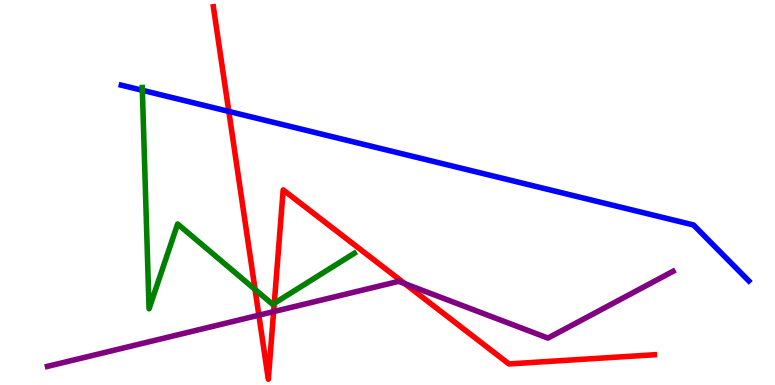[{'lines': ['blue', 'red'], 'intersections': [{'x': 2.95, 'y': 7.11}]}, {'lines': ['green', 'red'], 'intersections': [{'x': 3.29, 'y': 2.48}, {'x': 3.54, 'y': 2.12}]}, {'lines': ['purple', 'red'], 'intersections': [{'x': 3.34, 'y': 1.81}, {'x': 3.53, 'y': 1.91}, {'x': 5.22, 'y': 2.63}]}, {'lines': ['blue', 'green'], 'intersections': [{'x': 1.84, 'y': 7.65}]}, {'lines': ['blue', 'purple'], 'intersections': []}, {'lines': ['green', 'purple'], 'intersections': []}]